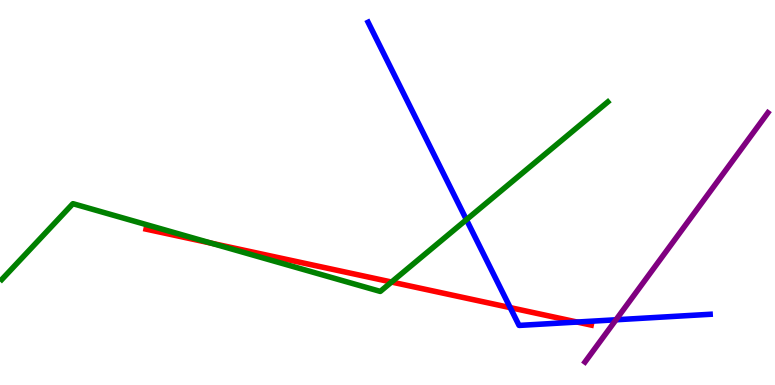[{'lines': ['blue', 'red'], 'intersections': [{'x': 6.58, 'y': 2.01}, {'x': 7.45, 'y': 1.64}]}, {'lines': ['green', 'red'], 'intersections': [{'x': 2.73, 'y': 3.68}, {'x': 5.05, 'y': 2.67}]}, {'lines': ['purple', 'red'], 'intersections': []}, {'lines': ['blue', 'green'], 'intersections': [{'x': 6.02, 'y': 4.29}]}, {'lines': ['blue', 'purple'], 'intersections': [{'x': 7.95, 'y': 1.69}]}, {'lines': ['green', 'purple'], 'intersections': []}]